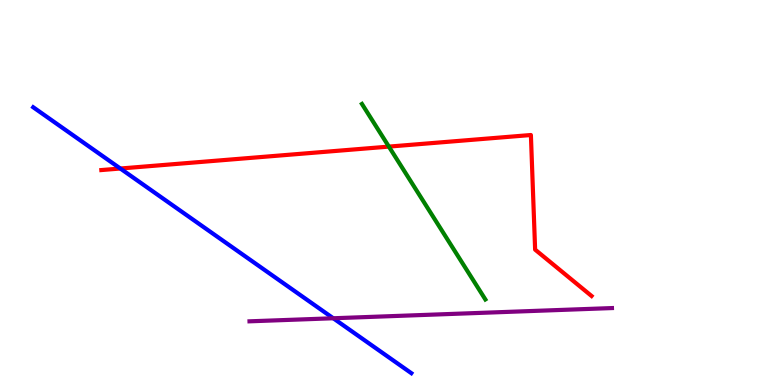[{'lines': ['blue', 'red'], 'intersections': [{'x': 1.55, 'y': 5.62}]}, {'lines': ['green', 'red'], 'intersections': [{'x': 5.02, 'y': 6.19}]}, {'lines': ['purple', 'red'], 'intersections': []}, {'lines': ['blue', 'green'], 'intersections': []}, {'lines': ['blue', 'purple'], 'intersections': [{'x': 4.3, 'y': 1.73}]}, {'lines': ['green', 'purple'], 'intersections': []}]